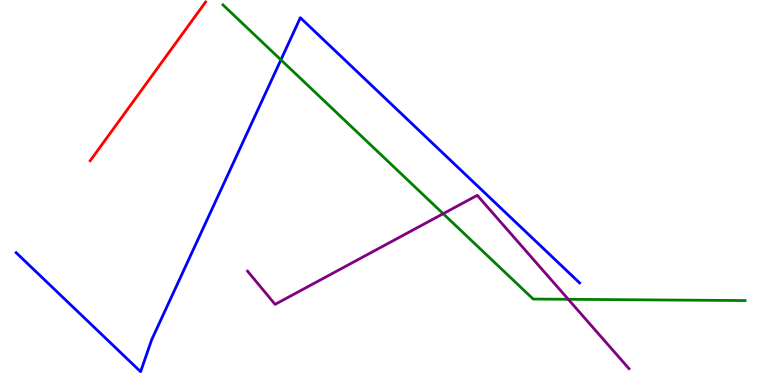[{'lines': ['blue', 'red'], 'intersections': []}, {'lines': ['green', 'red'], 'intersections': []}, {'lines': ['purple', 'red'], 'intersections': []}, {'lines': ['blue', 'green'], 'intersections': [{'x': 3.62, 'y': 8.45}]}, {'lines': ['blue', 'purple'], 'intersections': []}, {'lines': ['green', 'purple'], 'intersections': [{'x': 5.72, 'y': 4.45}, {'x': 7.33, 'y': 2.23}]}]